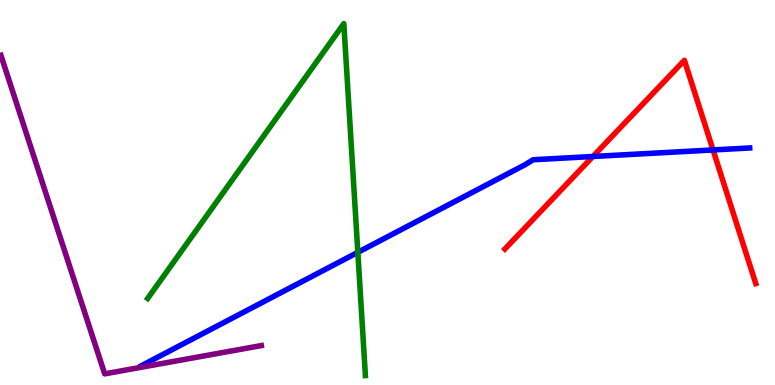[{'lines': ['blue', 'red'], 'intersections': [{'x': 7.65, 'y': 5.94}, {'x': 9.2, 'y': 6.11}]}, {'lines': ['green', 'red'], 'intersections': []}, {'lines': ['purple', 'red'], 'intersections': []}, {'lines': ['blue', 'green'], 'intersections': [{'x': 4.62, 'y': 3.45}]}, {'lines': ['blue', 'purple'], 'intersections': []}, {'lines': ['green', 'purple'], 'intersections': []}]